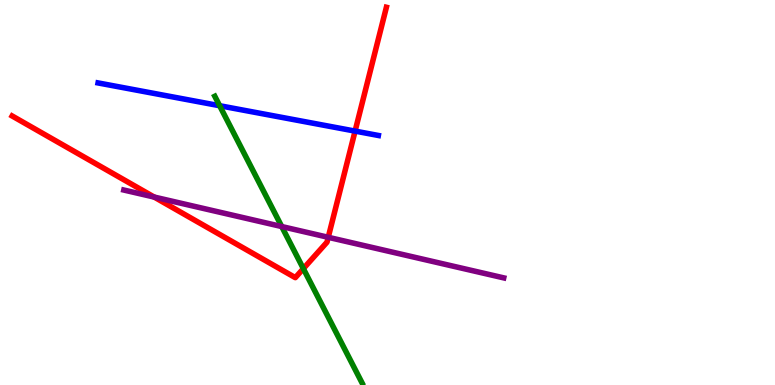[{'lines': ['blue', 'red'], 'intersections': [{'x': 4.58, 'y': 6.59}]}, {'lines': ['green', 'red'], 'intersections': [{'x': 3.91, 'y': 3.02}]}, {'lines': ['purple', 'red'], 'intersections': [{'x': 1.99, 'y': 4.88}, {'x': 4.24, 'y': 3.84}]}, {'lines': ['blue', 'green'], 'intersections': [{'x': 2.83, 'y': 7.25}]}, {'lines': ['blue', 'purple'], 'intersections': []}, {'lines': ['green', 'purple'], 'intersections': [{'x': 3.64, 'y': 4.12}]}]